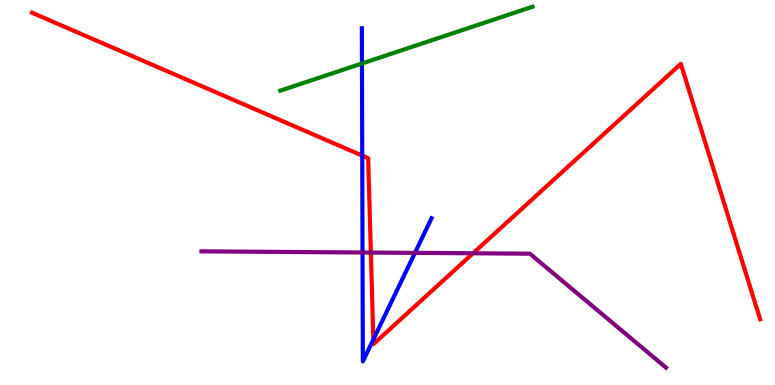[{'lines': ['blue', 'red'], 'intersections': [{'x': 4.67, 'y': 5.96}, {'x': 4.82, 'y': 1.18}]}, {'lines': ['green', 'red'], 'intersections': []}, {'lines': ['purple', 'red'], 'intersections': [{'x': 4.79, 'y': 3.44}, {'x': 6.1, 'y': 3.42}]}, {'lines': ['blue', 'green'], 'intersections': [{'x': 4.67, 'y': 8.35}]}, {'lines': ['blue', 'purple'], 'intersections': [{'x': 4.68, 'y': 3.44}, {'x': 5.35, 'y': 3.43}]}, {'lines': ['green', 'purple'], 'intersections': []}]